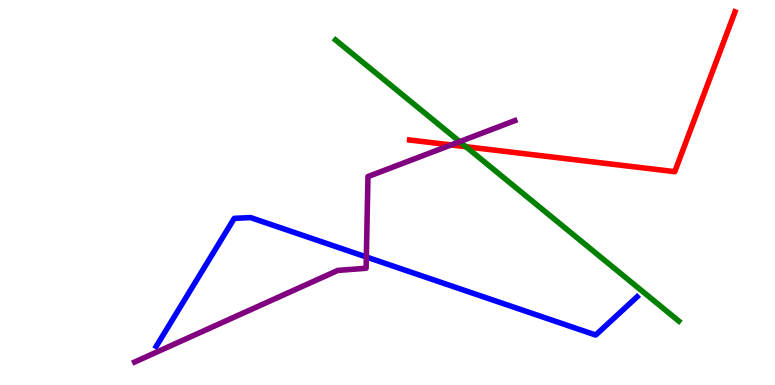[{'lines': ['blue', 'red'], 'intersections': []}, {'lines': ['green', 'red'], 'intersections': [{'x': 6.01, 'y': 6.19}]}, {'lines': ['purple', 'red'], 'intersections': [{'x': 5.82, 'y': 6.24}]}, {'lines': ['blue', 'green'], 'intersections': []}, {'lines': ['blue', 'purple'], 'intersections': [{'x': 4.73, 'y': 3.33}]}, {'lines': ['green', 'purple'], 'intersections': [{'x': 5.93, 'y': 6.32}]}]